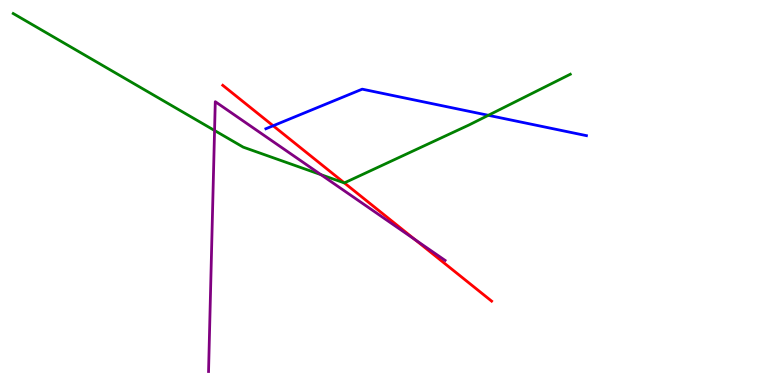[{'lines': ['blue', 'red'], 'intersections': [{'x': 3.52, 'y': 6.73}]}, {'lines': ['green', 'red'], 'intersections': [{'x': 4.44, 'y': 5.25}]}, {'lines': ['purple', 'red'], 'intersections': [{'x': 5.35, 'y': 3.78}]}, {'lines': ['blue', 'green'], 'intersections': [{'x': 6.3, 'y': 7.01}]}, {'lines': ['blue', 'purple'], 'intersections': []}, {'lines': ['green', 'purple'], 'intersections': [{'x': 2.77, 'y': 6.61}, {'x': 4.14, 'y': 5.46}]}]